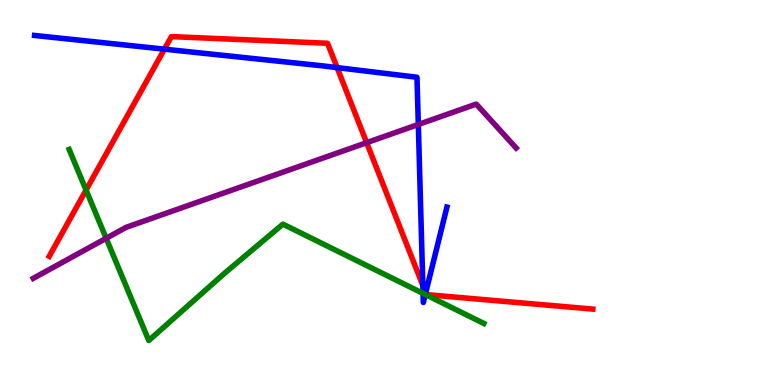[{'lines': ['blue', 'red'], 'intersections': [{'x': 2.12, 'y': 8.72}, {'x': 4.35, 'y': 8.24}, {'x': 5.46, 'y': 2.58}, {'x': 5.49, 'y': 2.39}]}, {'lines': ['green', 'red'], 'intersections': [{'x': 1.11, 'y': 5.06}]}, {'lines': ['purple', 'red'], 'intersections': [{'x': 4.73, 'y': 6.29}]}, {'lines': ['blue', 'green'], 'intersections': [{'x': 5.46, 'y': 2.38}, {'x': 5.49, 'y': 2.35}]}, {'lines': ['blue', 'purple'], 'intersections': [{'x': 5.4, 'y': 6.77}]}, {'lines': ['green', 'purple'], 'intersections': [{'x': 1.37, 'y': 3.81}]}]